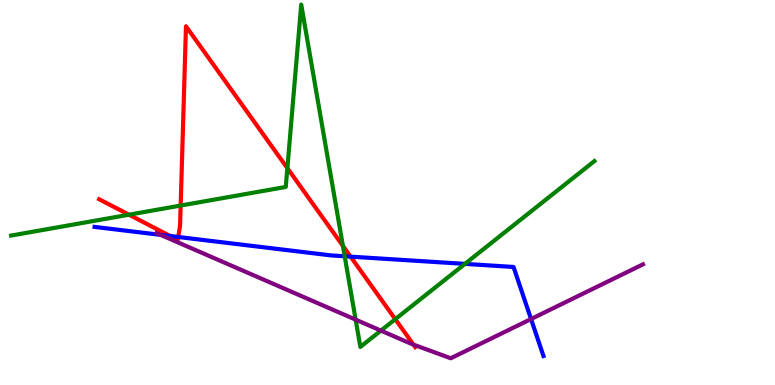[{'lines': ['blue', 'red'], 'intersections': [{'x': 2.2, 'y': 3.87}, {'x': 2.3, 'y': 3.84}, {'x': 4.52, 'y': 3.33}]}, {'lines': ['green', 'red'], 'intersections': [{'x': 1.66, 'y': 4.42}, {'x': 2.33, 'y': 4.66}, {'x': 3.71, 'y': 5.63}, {'x': 4.42, 'y': 3.61}, {'x': 5.1, 'y': 1.71}]}, {'lines': ['purple', 'red'], 'intersections': [{'x': 5.33, 'y': 1.05}]}, {'lines': ['blue', 'green'], 'intersections': [{'x': 4.45, 'y': 3.34}, {'x': 6.0, 'y': 3.15}]}, {'lines': ['blue', 'purple'], 'intersections': [{'x': 2.07, 'y': 3.9}, {'x': 6.85, 'y': 1.71}]}, {'lines': ['green', 'purple'], 'intersections': [{'x': 4.59, 'y': 1.7}, {'x': 4.91, 'y': 1.41}]}]